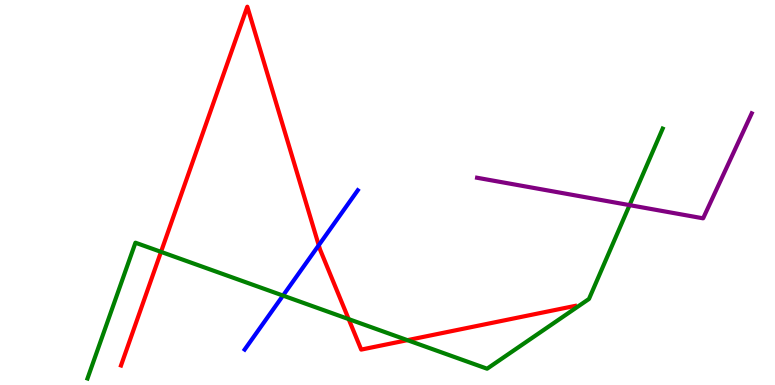[{'lines': ['blue', 'red'], 'intersections': [{'x': 4.11, 'y': 3.63}]}, {'lines': ['green', 'red'], 'intersections': [{'x': 2.08, 'y': 3.46}, {'x': 4.5, 'y': 1.71}, {'x': 5.26, 'y': 1.16}]}, {'lines': ['purple', 'red'], 'intersections': []}, {'lines': ['blue', 'green'], 'intersections': [{'x': 3.65, 'y': 2.32}]}, {'lines': ['blue', 'purple'], 'intersections': []}, {'lines': ['green', 'purple'], 'intersections': [{'x': 8.12, 'y': 4.67}]}]